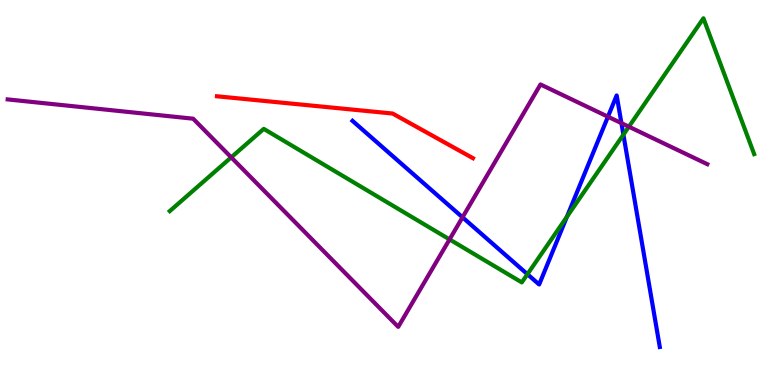[{'lines': ['blue', 'red'], 'intersections': []}, {'lines': ['green', 'red'], 'intersections': []}, {'lines': ['purple', 'red'], 'intersections': []}, {'lines': ['blue', 'green'], 'intersections': [{'x': 6.81, 'y': 2.88}, {'x': 7.32, 'y': 4.37}, {'x': 8.04, 'y': 6.5}]}, {'lines': ['blue', 'purple'], 'intersections': [{'x': 5.97, 'y': 4.36}, {'x': 7.84, 'y': 6.97}, {'x': 8.02, 'y': 6.8}]}, {'lines': ['green', 'purple'], 'intersections': [{'x': 2.98, 'y': 5.91}, {'x': 5.8, 'y': 3.78}, {'x': 8.11, 'y': 6.71}]}]